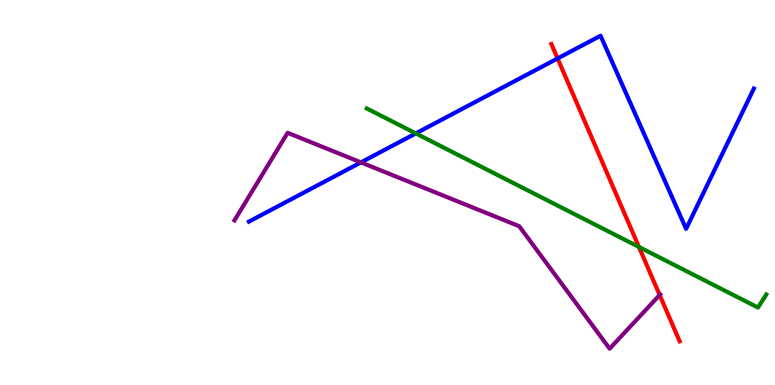[{'lines': ['blue', 'red'], 'intersections': [{'x': 7.19, 'y': 8.48}]}, {'lines': ['green', 'red'], 'intersections': [{'x': 8.24, 'y': 3.59}]}, {'lines': ['purple', 'red'], 'intersections': [{'x': 8.51, 'y': 2.34}]}, {'lines': ['blue', 'green'], 'intersections': [{'x': 5.37, 'y': 6.54}]}, {'lines': ['blue', 'purple'], 'intersections': [{'x': 4.66, 'y': 5.78}]}, {'lines': ['green', 'purple'], 'intersections': []}]